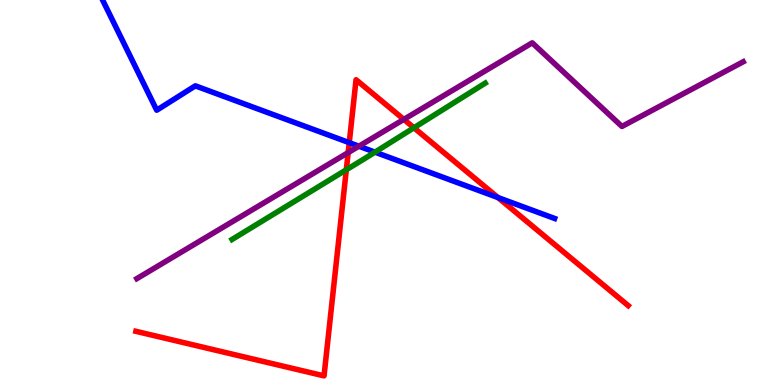[{'lines': ['blue', 'red'], 'intersections': [{'x': 4.51, 'y': 6.29}, {'x': 6.43, 'y': 4.87}]}, {'lines': ['green', 'red'], 'intersections': [{'x': 4.47, 'y': 5.59}, {'x': 5.34, 'y': 6.68}]}, {'lines': ['purple', 'red'], 'intersections': [{'x': 4.49, 'y': 6.04}, {'x': 5.21, 'y': 6.9}]}, {'lines': ['blue', 'green'], 'intersections': [{'x': 4.84, 'y': 6.05}]}, {'lines': ['blue', 'purple'], 'intersections': [{'x': 4.63, 'y': 6.2}]}, {'lines': ['green', 'purple'], 'intersections': []}]